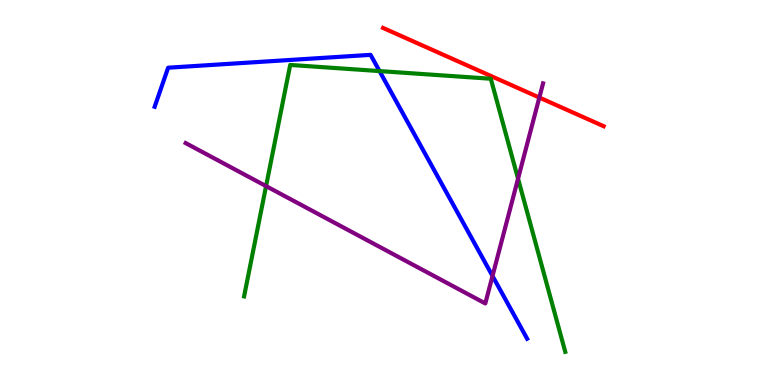[{'lines': ['blue', 'red'], 'intersections': []}, {'lines': ['green', 'red'], 'intersections': []}, {'lines': ['purple', 'red'], 'intersections': [{'x': 6.96, 'y': 7.47}]}, {'lines': ['blue', 'green'], 'intersections': [{'x': 4.9, 'y': 8.15}]}, {'lines': ['blue', 'purple'], 'intersections': [{'x': 6.36, 'y': 2.83}]}, {'lines': ['green', 'purple'], 'intersections': [{'x': 3.43, 'y': 5.17}, {'x': 6.68, 'y': 5.36}]}]